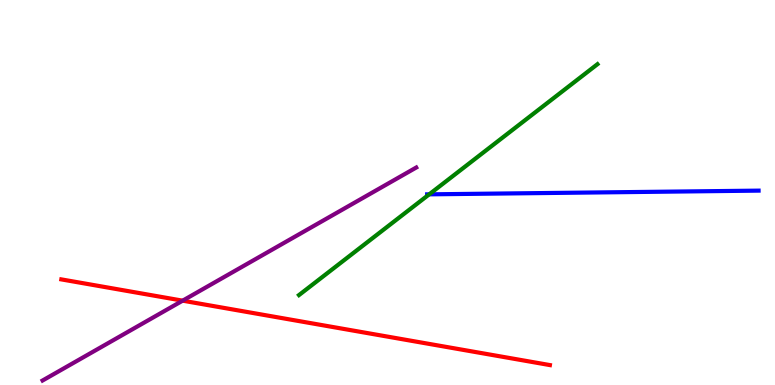[{'lines': ['blue', 'red'], 'intersections': []}, {'lines': ['green', 'red'], 'intersections': []}, {'lines': ['purple', 'red'], 'intersections': [{'x': 2.36, 'y': 2.19}]}, {'lines': ['blue', 'green'], 'intersections': [{'x': 5.54, 'y': 4.95}]}, {'lines': ['blue', 'purple'], 'intersections': []}, {'lines': ['green', 'purple'], 'intersections': []}]